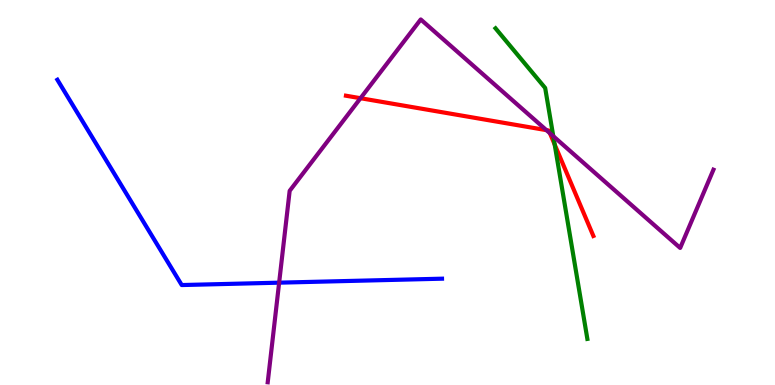[{'lines': ['blue', 'red'], 'intersections': []}, {'lines': ['green', 'red'], 'intersections': [{'x': 7.16, 'y': 6.25}]}, {'lines': ['purple', 'red'], 'intersections': [{'x': 4.65, 'y': 7.45}, {'x': 7.05, 'y': 6.62}, {'x': 7.1, 'y': 6.54}]}, {'lines': ['blue', 'green'], 'intersections': []}, {'lines': ['blue', 'purple'], 'intersections': [{'x': 3.6, 'y': 2.66}]}, {'lines': ['green', 'purple'], 'intersections': [{'x': 7.14, 'y': 6.46}]}]